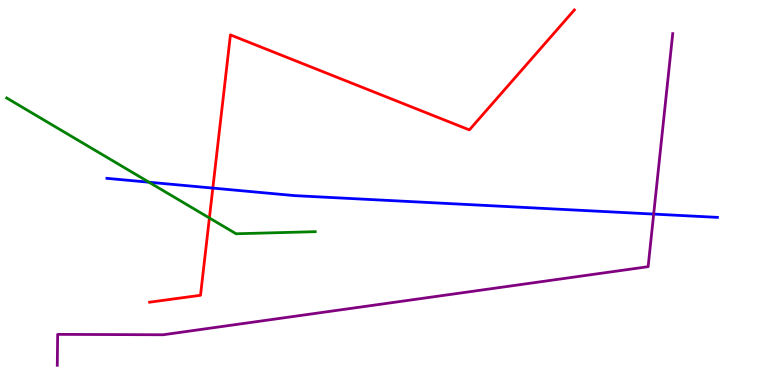[{'lines': ['blue', 'red'], 'intersections': [{'x': 2.75, 'y': 5.11}]}, {'lines': ['green', 'red'], 'intersections': [{'x': 2.7, 'y': 4.34}]}, {'lines': ['purple', 'red'], 'intersections': []}, {'lines': ['blue', 'green'], 'intersections': [{'x': 1.92, 'y': 5.27}]}, {'lines': ['blue', 'purple'], 'intersections': [{'x': 8.43, 'y': 4.44}]}, {'lines': ['green', 'purple'], 'intersections': []}]